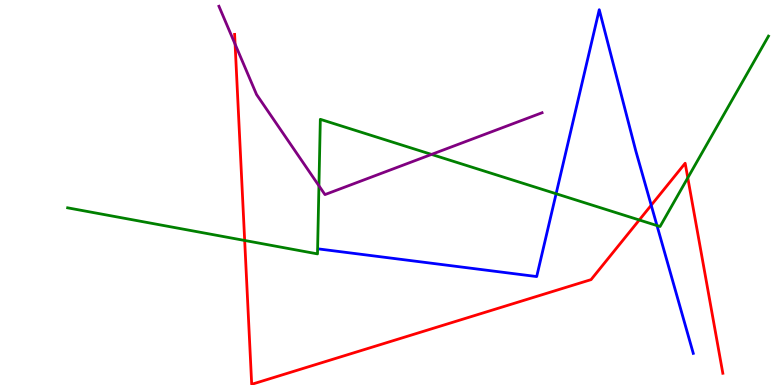[{'lines': ['blue', 'red'], 'intersections': [{'x': 8.4, 'y': 4.67}]}, {'lines': ['green', 'red'], 'intersections': [{'x': 3.16, 'y': 3.75}, {'x': 8.25, 'y': 4.29}, {'x': 8.87, 'y': 5.38}]}, {'lines': ['purple', 'red'], 'intersections': [{'x': 3.03, 'y': 8.85}]}, {'lines': ['blue', 'green'], 'intersections': [{'x': 7.18, 'y': 4.97}, {'x': 8.48, 'y': 4.14}]}, {'lines': ['blue', 'purple'], 'intersections': []}, {'lines': ['green', 'purple'], 'intersections': [{'x': 4.12, 'y': 5.17}, {'x': 5.57, 'y': 5.99}]}]